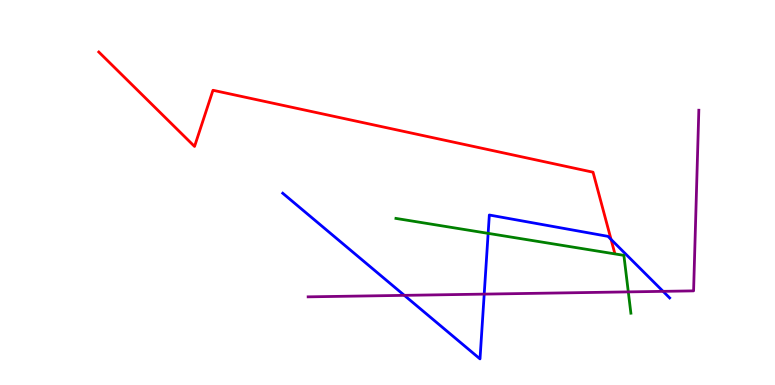[{'lines': ['blue', 'red'], 'intersections': [{'x': 7.88, 'y': 3.78}]}, {'lines': ['green', 'red'], 'intersections': []}, {'lines': ['purple', 'red'], 'intersections': []}, {'lines': ['blue', 'green'], 'intersections': [{'x': 6.3, 'y': 3.94}]}, {'lines': ['blue', 'purple'], 'intersections': [{'x': 5.22, 'y': 2.33}, {'x': 6.25, 'y': 2.36}, {'x': 8.56, 'y': 2.43}]}, {'lines': ['green', 'purple'], 'intersections': [{'x': 8.11, 'y': 2.42}]}]